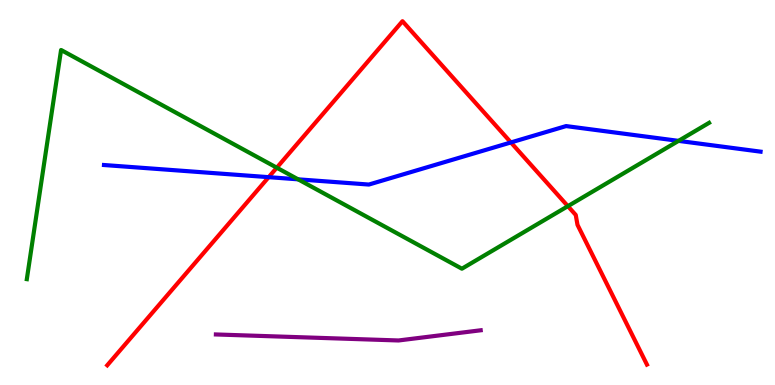[{'lines': ['blue', 'red'], 'intersections': [{'x': 3.47, 'y': 5.4}, {'x': 6.59, 'y': 6.3}]}, {'lines': ['green', 'red'], 'intersections': [{'x': 3.57, 'y': 5.64}, {'x': 7.33, 'y': 4.65}]}, {'lines': ['purple', 'red'], 'intersections': []}, {'lines': ['blue', 'green'], 'intersections': [{'x': 3.85, 'y': 5.34}, {'x': 8.76, 'y': 6.34}]}, {'lines': ['blue', 'purple'], 'intersections': []}, {'lines': ['green', 'purple'], 'intersections': []}]